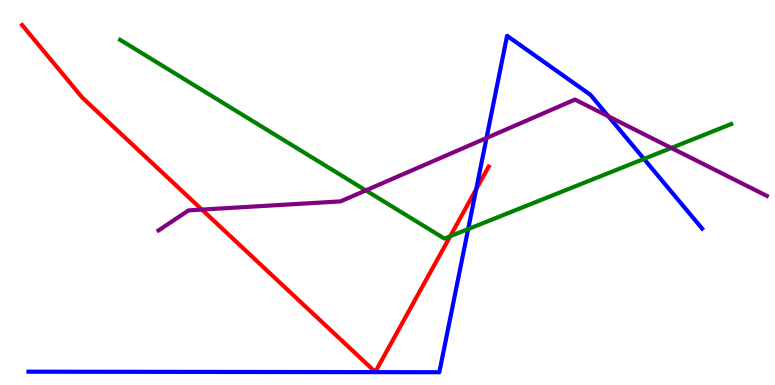[{'lines': ['blue', 'red'], 'intersections': [{'x': 6.14, 'y': 5.08}]}, {'lines': ['green', 'red'], 'intersections': [{'x': 5.81, 'y': 3.86}]}, {'lines': ['purple', 'red'], 'intersections': [{'x': 2.61, 'y': 4.56}]}, {'lines': ['blue', 'green'], 'intersections': [{'x': 6.04, 'y': 4.05}, {'x': 8.31, 'y': 5.87}]}, {'lines': ['blue', 'purple'], 'intersections': [{'x': 6.28, 'y': 6.42}, {'x': 7.85, 'y': 6.98}]}, {'lines': ['green', 'purple'], 'intersections': [{'x': 4.72, 'y': 5.05}, {'x': 8.66, 'y': 6.16}]}]